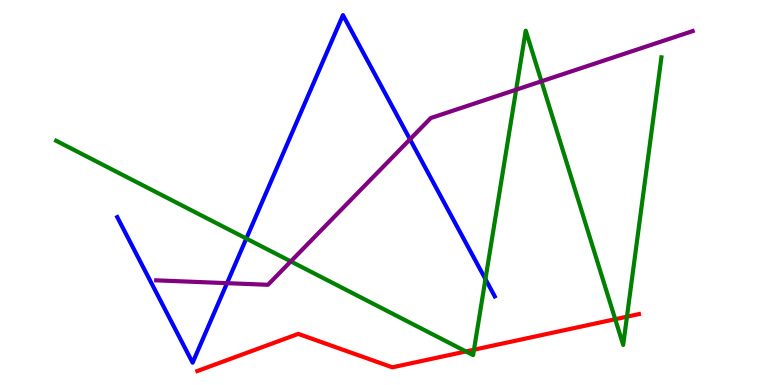[{'lines': ['blue', 'red'], 'intersections': []}, {'lines': ['green', 'red'], 'intersections': [{'x': 6.01, 'y': 0.872}, {'x': 6.12, 'y': 0.917}, {'x': 7.94, 'y': 1.71}, {'x': 8.09, 'y': 1.77}]}, {'lines': ['purple', 'red'], 'intersections': []}, {'lines': ['blue', 'green'], 'intersections': [{'x': 3.18, 'y': 3.8}, {'x': 6.26, 'y': 2.75}]}, {'lines': ['blue', 'purple'], 'intersections': [{'x': 2.93, 'y': 2.65}, {'x': 5.29, 'y': 6.38}]}, {'lines': ['green', 'purple'], 'intersections': [{'x': 3.75, 'y': 3.21}, {'x': 6.66, 'y': 7.67}, {'x': 6.99, 'y': 7.89}]}]